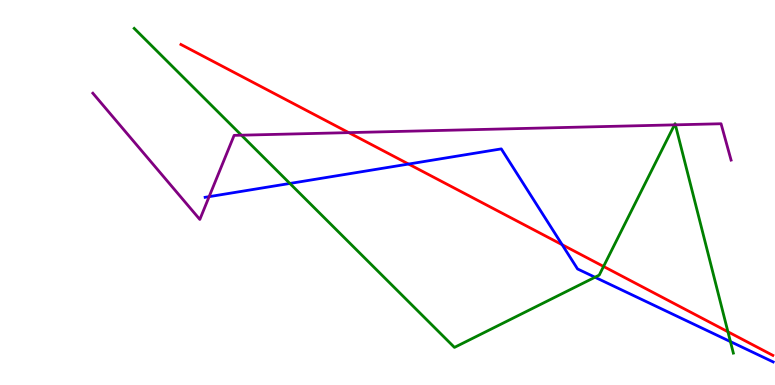[{'lines': ['blue', 'red'], 'intersections': [{'x': 5.27, 'y': 5.74}, {'x': 7.25, 'y': 3.64}]}, {'lines': ['green', 'red'], 'intersections': [{'x': 7.79, 'y': 3.08}, {'x': 9.39, 'y': 1.38}]}, {'lines': ['purple', 'red'], 'intersections': [{'x': 4.5, 'y': 6.56}]}, {'lines': ['blue', 'green'], 'intersections': [{'x': 3.74, 'y': 5.23}, {'x': 7.68, 'y': 2.8}, {'x': 9.42, 'y': 1.13}]}, {'lines': ['blue', 'purple'], 'intersections': [{'x': 2.7, 'y': 4.89}]}, {'lines': ['green', 'purple'], 'intersections': [{'x': 3.12, 'y': 6.49}, {'x': 8.7, 'y': 6.76}, {'x': 8.71, 'y': 6.76}]}]